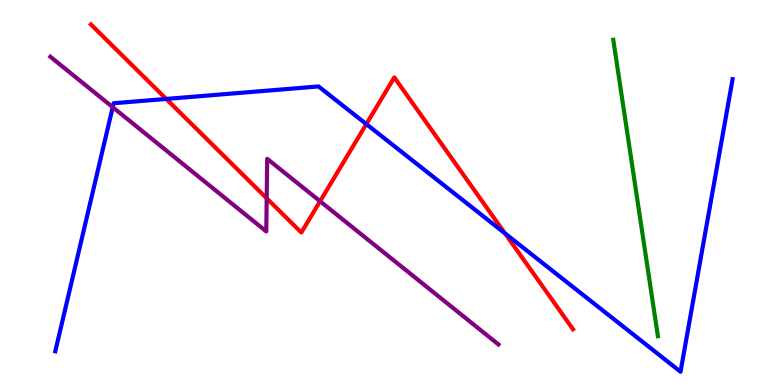[{'lines': ['blue', 'red'], 'intersections': [{'x': 2.14, 'y': 7.43}, {'x': 4.73, 'y': 6.78}, {'x': 6.52, 'y': 3.94}]}, {'lines': ['green', 'red'], 'intersections': []}, {'lines': ['purple', 'red'], 'intersections': [{'x': 3.44, 'y': 4.85}, {'x': 4.13, 'y': 4.77}]}, {'lines': ['blue', 'green'], 'intersections': []}, {'lines': ['blue', 'purple'], 'intersections': [{'x': 1.45, 'y': 7.22}]}, {'lines': ['green', 'purple'], 'intersections': []}]